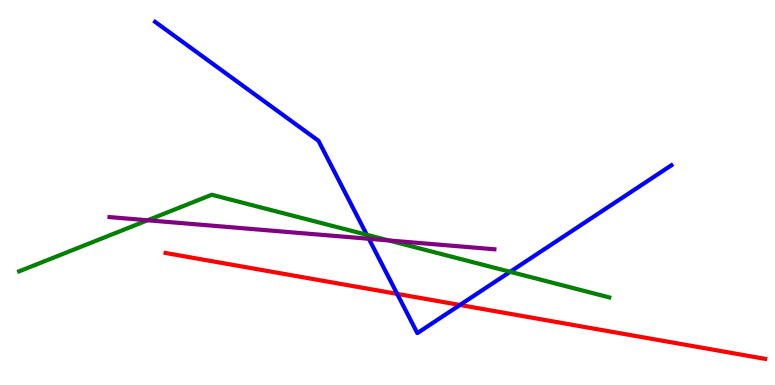[{'lines': ['blue', 'red'], 'intersections': [{'x': 5.13, 'y': 2.37}, {'x': 5.93, 'y': 2.08}]}, {'lines': ['green', 'red'], 'intersections': []}, {'lines': ['purple', 'red'], 'intersections': []}, {'lines': ['blue', 'green'], 'intersections': [{'x': 4.73, 'y': 3.9}, {'x': 6.58, 'y': 2.94}]}, {'lines': ['blue', 'purple'], 'intersections': [{'x': 4.76, 'y': 3.8}]}, {'lines': ['green', 'purple'], 'intersections': [{'x': 1.9, 'y': 4.28}, {'x': 5.02, 'y': 3.75}]}]